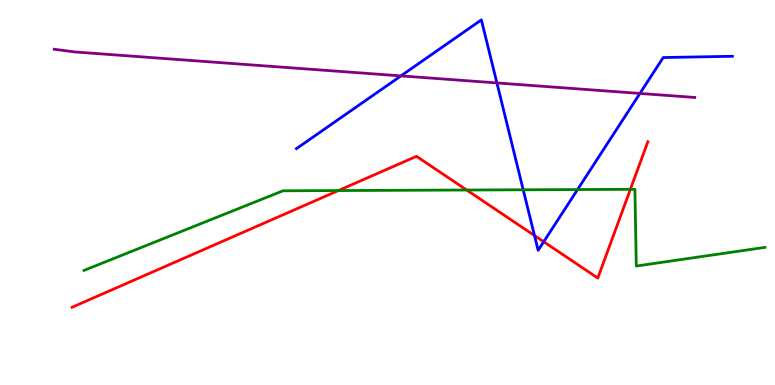[{'lines': ['blue', 'red'], 'intersections': [{'x': 6.9, 'y': 3.88}, {'x': 7.02, 'y': 3.72}]}, {'lines': ['green', 'red'], 'intersections': [{'x': 4.37, 'y': 5.05}, {'x': 6.02, 'y': 5.06}, {'x': 8.13, 'y': 5.08}]}, {'lines': ['purple', 'red'], 'intersections': []}, {'lines': ['blue', 'green'], 'intersections': [{'x': 6.75, 'y': 5.07}, {'x': 7.45, 'y': 5.08}]}, {'lines': ['blue', 'purple'], 'intersections': [{'x': 5.17, 'y': 8.03}, {'x': 6.41, 'y': 7.85}, {'x': 8.26, 'y': 7.57}]}, {'lines': ['green', 'purple'], 'intersections': []}]